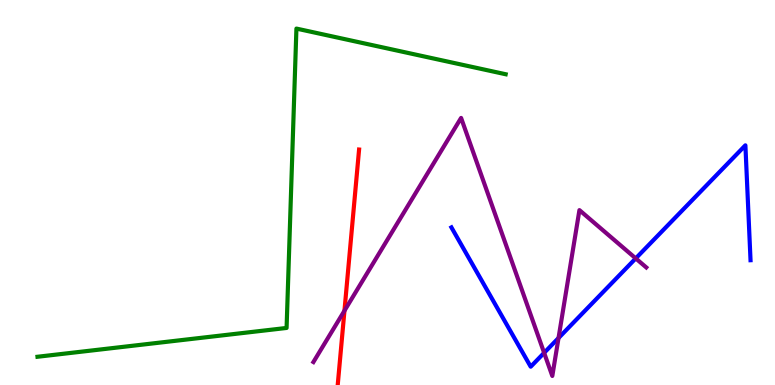[{'lines': ['blue', 'red'], 'intersections': []}, {'lines': ['green', 'red'], 'intersections': []}, {'lines': ['purple', 'red'], 'intersections': [{'x': 4.44, 'y': 1.93}]}, {'lines': ['blue', 'green'], 'intersections': []}, {'lines': ['blue', 'purple'], 'intersections': [{'x': 7.02, 'y': 0.835}, {'x': 7.21, 'y': 1.22}, {'x': 8.2, 'y': 3.29}]}, {'lines': ['green', 'purple'], 'intersections': []}]